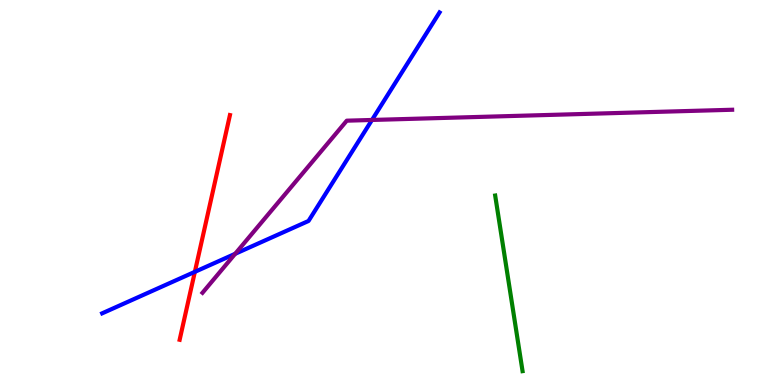[{'lines': ['blue', 'red'], 'intersections': [{'x': 2.51, 'y': 2.94}]}, {'lines': ['green', 'red'], 'intersections': []}, {'lines': ['purple', 'red'], 'intersections': []}, {'lines': ['blue', 'green'], 'intersections': []}, {'lines': ['blue', 'purple'], 'intersections': [{'x': 3.03, 'y': 3.41}, {'x': 4.8, 'y': 6.88}]}, {'lines': ['green', 'purple'], 'intersections': []}]